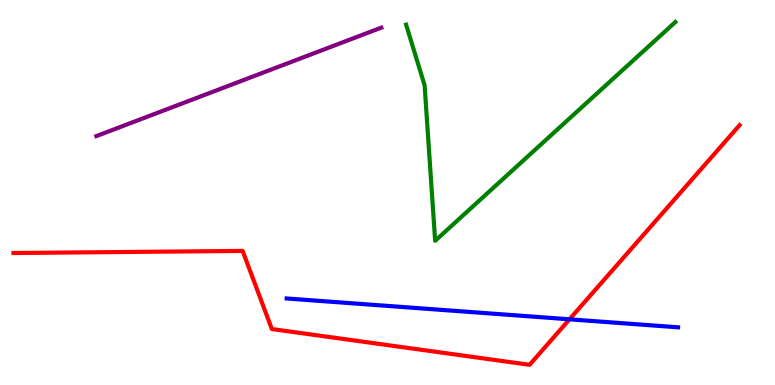[{'lines': ['blue', 'red'], 'intersections': [{'x': 7.35, 'y': 1.71}]}, {'lines': ['green', 'red'], 'intersections': []}, {'lines': ['purple', 'red'], 'intersections': []}, {'lines': ['blue', 'green'], 'intersections': []}, {'lines': ['blue', 'purple'], 'intersections': []}, {'lines': ['green', 'purple'], 'intersections': []}]